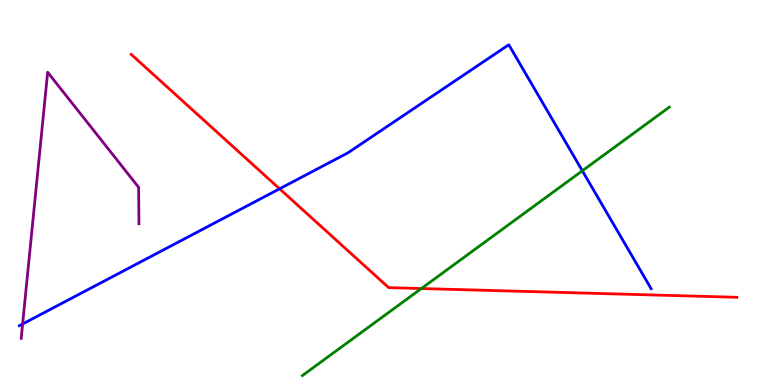[{'lines': ['blue', 'red'], 'intersections': [{'x': 3.61, 'y': 5.1}]}, {'lines': ['green', 'red'], 'intersections': [{'x': 5.44, 'y': 2.51}]}, {'lines': ['purple', 'red'], 'intersections': []}, {'lines': ['blue', 'green'], 'intersections': [{'x': 7.51, 'y': 5.56}]}, {'lines': ['blue', 'purple'], 'intersections': [{'x': 0.292, 'y': 1.58}]}, {'lines': ['green', 'purple'], 'intersections': []}]